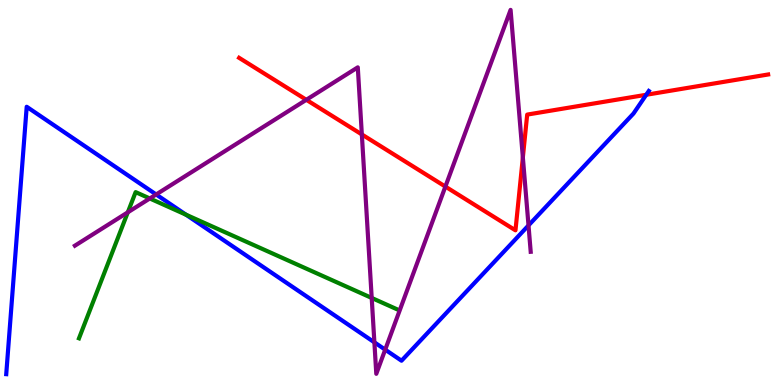[{'lines': ['blue', 'red'], 'intersections': [{'x': 8.34, 'y': 7.54}]}, {'lines': ['green', 'red'], 'intersections': []}, {'lines': ['purple', 'red'], 'intersections': [{'x': 3.95, 'y': 7.41}, {'x': 4.67, 'y': 6.51}, {'x': 5.75, 'y': 5.15}, {'x': 6.75, 'y': 5.91}]}, {'lines': ['blue', 'green'], 'intersections': [{'x': 2.4, 'y': 4.42}]}, {'lines': ['blue', 'purple'], 'intersections': [{'x': 2.01, 'y': 4.95}, {'x': 4.83, 'y': 1.11}, {'x': 4.97, 'y': 0.918}, {'x': 6.82, 'y': 4.15}]}, {'lines': ['green', 'purple'], 'intersections': [{'x': 1.65, 'y': 4.48}, {'x': 1.93, 'y': 4.84}, {'x': 4.8, 'y': 2.26}]}]